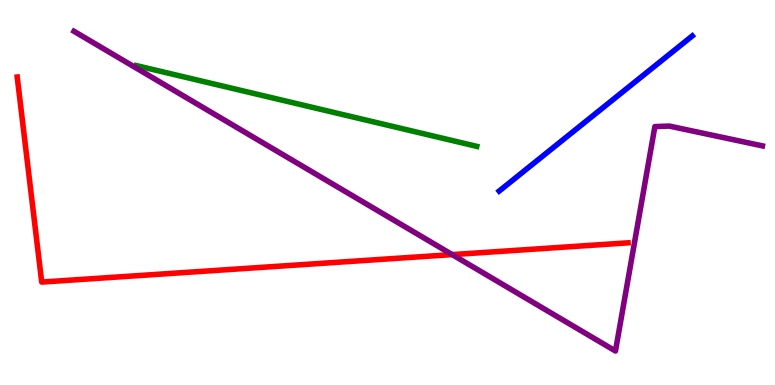[{'lines': ['blue', 'red'], 'intersections': []}, {'lines': ['green', 'red'], 'intersections': []}, {'lines': ['purple', 'red'], 'intersections': [{'x': 5.83, 'y': 3.39}]}, {'lines': ['blue', 'green'], 'intersections': []}, {'lines': ['blue', 'purple'], 'intersections': []}, {'lines': ['green', 'purple'], 'intersections': []}]